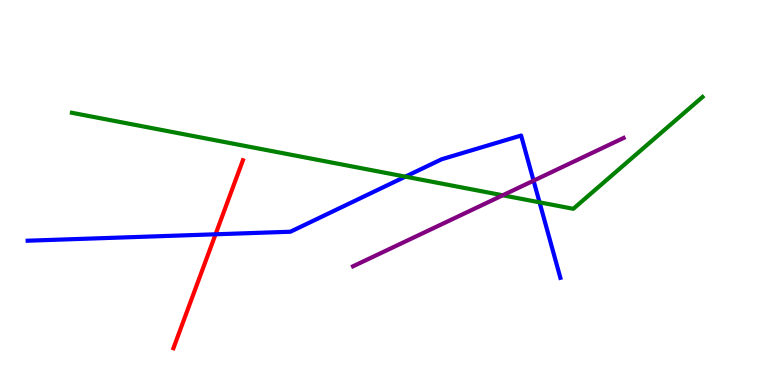[{'lines': ['blue', 'red'], 'intersections': [{'x': 2.78, 'y': 3.91}]}, {'lines': ['green', 'red'], 'intersections': []}, {'lines': ['purple', 'red'], 'intersections': []}, {'lines': ['blue', 'green'], 'intersections': [{'x': 5.23, 'y': 5.41}, {'x': 6.96, 'y': 4.74}]}, {'lines': ['blue', 'purple'], 'intersections': [{'x': 6.88, 'y': 5.31}]}, {'lines': ['green', 'purple'], 'intersections': [{'x': 6.49, 'y': 4.93}]}]